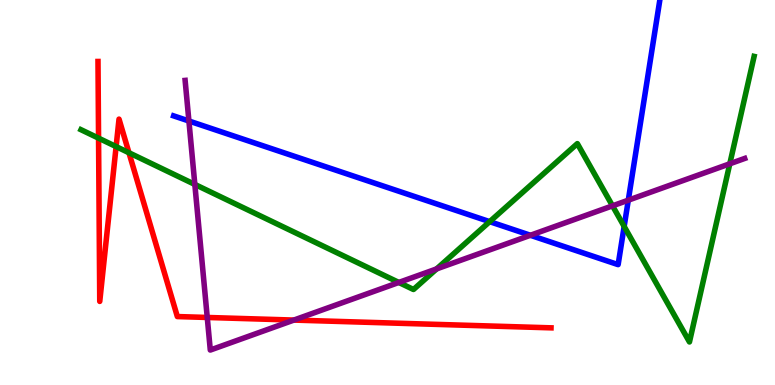[{'lines': ['blue', 'red'], 'intersections': []}, {'lines': ['green', 'red'], 'intersections': [{'x': 1.27, 'y': 6.41}, {'x': 1.5, 'y': 6.19}, {'x': 1.66, 'y': 6.03}]}, {'lines': ['purple', 'red'], 'intersections': [{'x': 2.67, 'y': 1.75}, {'x': 3.79, 'y': 1.69}]}, {'lines': ['blue', 'green'], 'intersections': [{'x': 6.32, 'y': 4.24}, {'x': 8.05, 'y': 4.12}]}, {'lines': ['blue', 'purple'], 'intersections': [{'x': 2.44, 'y': 6.86}, {'x': 6.84, 'y': 3.89}, {'x': 8.11, 'y': 4.8}]}, {'lines': ['green', 'purple'], 'intersections': [{'x': 2.51, 'y': 5.21}, {'x': 5.15, 'y': 2.66}, {'x': 5.63, 'y': 3.02}, {'x': 7.9, 'y': 4.65}, {'x': 9.42, 'y': 5.75}]}]